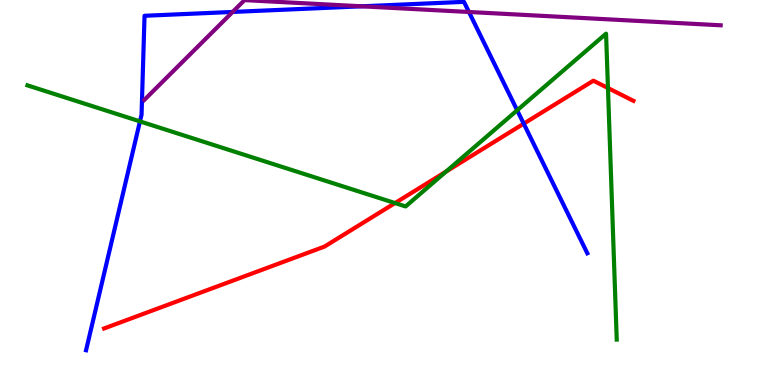[{'lines': ['blue', 'red'], 'intersections': [{'x': 6.76, 'y': 6.79}]}, {'lines': ['green', 'red'], 'intersections': [{'x': 5.1, 'y': 4.73}, {'x': 5.76, 'y': 5.54}, {'x': 7.84, 'y': 7.71}]}, {'lines': ['purple', 'red'], 'intersections': []}, {'lines': ['blue', 'green'], 'intersections': [{'x': 1.81, 'y': 6.85}, {'x': 6.67, 'y': 7.14}]}, {'lines': ['blue', 'purple'], 'intersections': [{'x': 3.0, 'y': 9.69}, {'x': 4.67, 'y': 9.84}, {'x': 6.05, 'y': 9.69}]}, {'lines': ['green', 'purple'], 'intersections': []}]